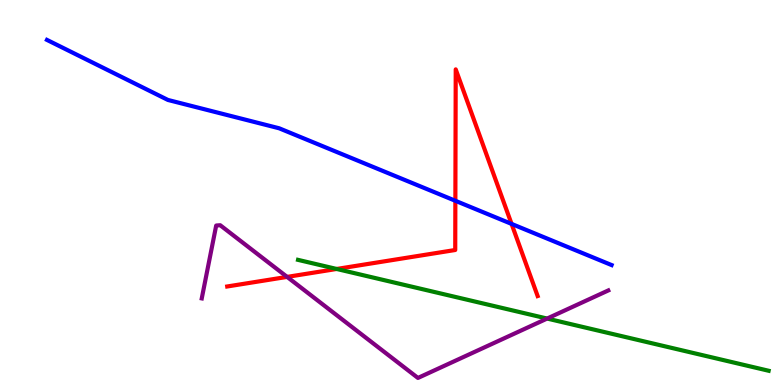[{'lines': ['blue', 'red'], 'intersections': [{'x': 5.88, 'y': 4.78}, {'x': 6.6, 'y': 4.18}]}, {'lines': ['green', 'red'], 'intersections': [{'x': 4.34, 'y': 3.01}]}, {'lines': ['purple', 'red'], 'intersections': [{'x': 3.7, 'y': 2.81}]}, {'lines': ['blue', 'green'], 'intersections': []}, {'lines': ['blue', 'purple'], 'intersections': []}, {'lines': ['green', 'purple'], 'intersections': [{'x': 7.06, 'y': 1.73}]}]